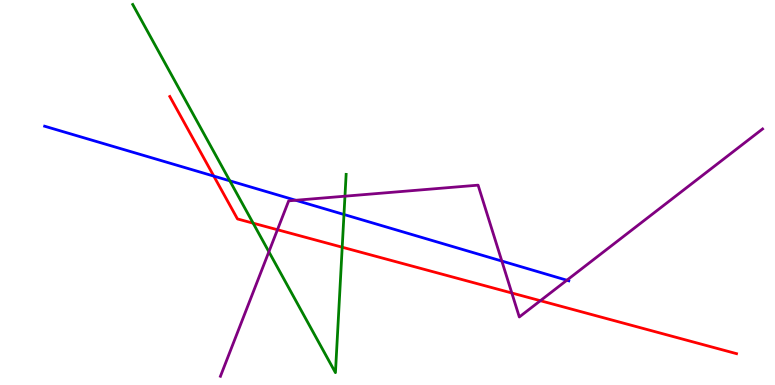[{'lines': ['blue', 'red'], 'intersections': [{'x': 2.76, 'y': 5.43}]}, {'lines': ['green', 'red'], 'intersections': [{'x': 3.27, 'y': 4.2}, {'x': 4.42, 'y': 3.58}]}, {'lines': ['purple', 'red'], 'intersections': [{'x': 3.58, 'y': 4.03}, {'x': 6.6, 'y': 2.39}, {'x': 6.97, 'y': 2.19}]}, {'lines': ['blue', 'green'], 'intersections': [{'x': 2.97, 'y': 5.3}, {'x': 4.44, 'y': 4.43}]}, {'lines': ['blue', 'purple'], 'intersections': [{'x': 3.82, 'y': 4.8}, {'x': 6.48, 'y': 3.22}, {'x': 7.31, 'y': 2.72}]}, {'lines': ['green', 'purple'], 'intersections': [{'x': 3.47, 'y': 3.46}, {'x': 4.45, 'y': 4.9}]}]